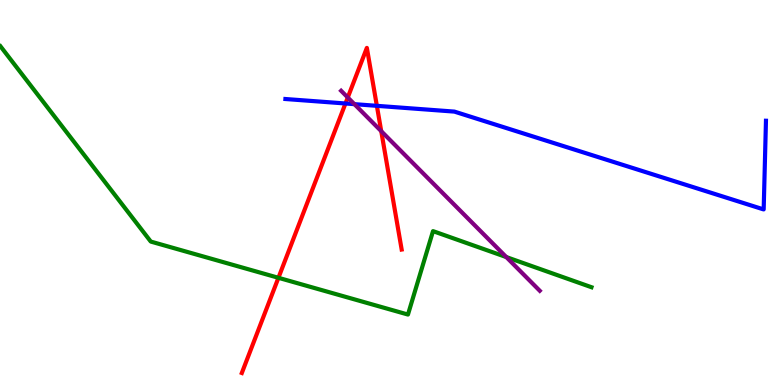[{'lines': ['blue', 'red'], 'intersections': [{'x': 4.46, 'y': 7.31}, {'x': 4.86, 'y': 7.25}]}, {'lines': ['green', 'red'], 'intersections': [{'x': 3.59, 'y': 2.78}]}, {'lines': ['purple', 'red'], 'intersections': [{'x': 4.49, 'y': 7.47}, {'x': 4.92, 'y': 6.59}]}, {'lines': ['blue', 'green'], 'intersections': []}, {'lines': ['blue', 'purple'], 'intersections': [{'x': 4.57, 'y': 7.29}]}, {'lines': ['green', 'purple'], 'intersections': [{'x': 6.53, 'y': 3.32}]}]